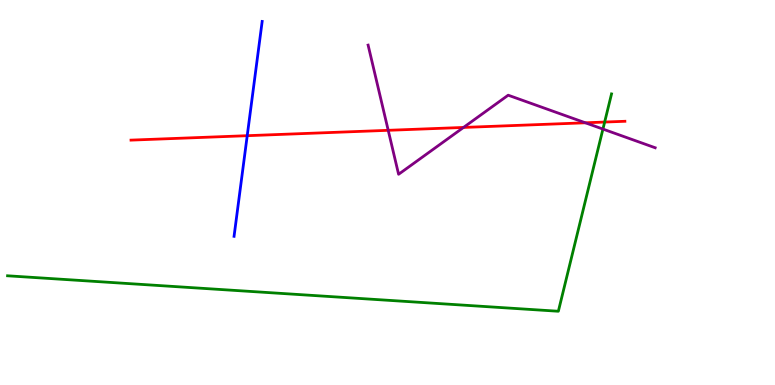[{'lines': ['blue', 'red'], 'intersections': [{'x': 3.19, 'y': 6.48}]}, {'lines': ['green', 'red'], 'intersections': [{'x': 7.8, 'y': 6.83}]}, {'lines': ['purple', 'red'], 'intersections': [{'x': 5.01, 'y': 6.62}, {'x': 5.98, 'y': 6.69}, {'x': 7.55, 'y': 6.81}]}, {'lines': ['blue', 'green'], 'intersections': []}, {'lines': ['blue', 'purple'], 'intersections': []}, {'lines': ['green', 'purple'], 'intersections': [{'x': 7.78, 'y': 6.65}]}]